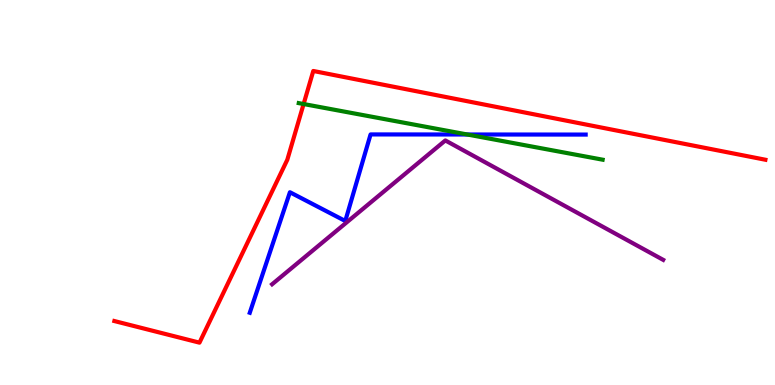[{'lines': ['blue', 'red'], 'intersections': []}, {'lines': ['green', 'red'], 'intersections': [{'x': 3.92, 'y': 7.3}]}, {'lines': ['purple', 'red'], 'intersections': []}, {'lines': ['blue', 'green'], 'intersections': [{'x': 6.03, 'y': 6.51}]}, {'lines': ['blue', 'purple'], 'intersections': []}, {'lines': ['green', 'purple'], 'intersections': []}]